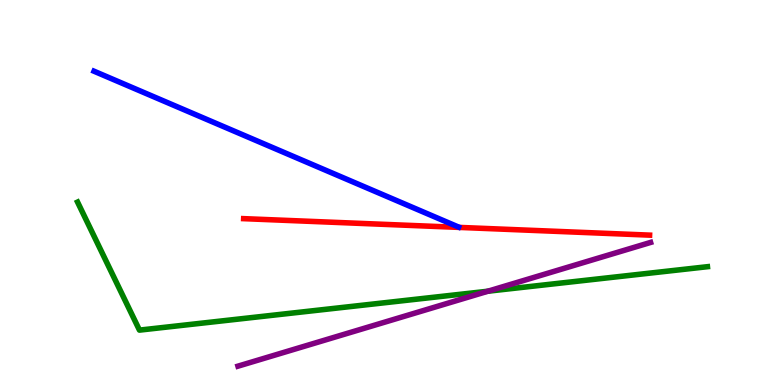[{'lines': ['blue', 'red'], 'intersections': []}, {'lines': ['green', 'red'], 'intersections': []}, {'lines': ['purple', 'red'], 'intersections': []}, {'lines': ['blue', 'green'], 'intersections': []}, {'lines': ['blue', 'purple'], 'intersections': []}, {'lines': ['green', 'purple'], 'intersections': [{'x': 6.3, 'y': 2.44}]}]